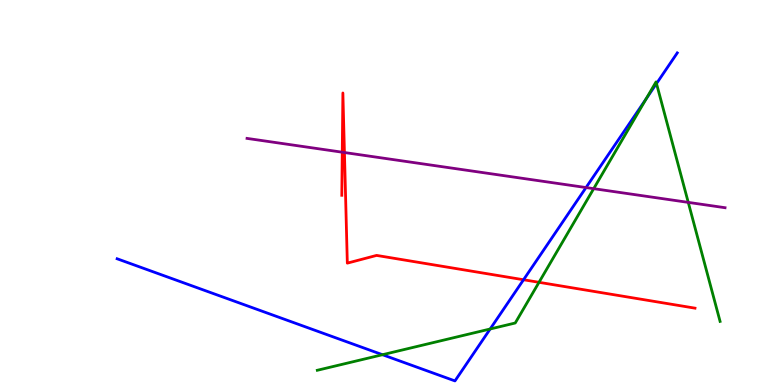[{'lines': ['blue', 'red'], 'intersections': [{'x': 6.76, 'y': 2.73}]}, {'lines': ['green', 'red'], 'intersections': [{'x': 6.95, 'y': 2.67}]}, {'lines': ['purple', 'red'], 'intersections': [{'x': 4.42, 'y': 6.05}, {'x': 4.44, 'y': 6.04}]}, {'lines': ['blue', 'green'], 'intersections': [{'x': 4.94, 'y': 0.787}, {'x': 6.32, 'y': 1.45}, {'x': 8.34, 'y': 7.43}, {'x': 8.47, 'y': 7.83}]}, {'lines': ['blue', 'purple'], 'intersections': [{'x': 7.56, 'y': 5.13}]}, {'lines': ['green', 'purple'], 'intersections': [{'x': 7.66, 'y': 5.1}, {'x': 8.88, 'y': 4.74}]}]